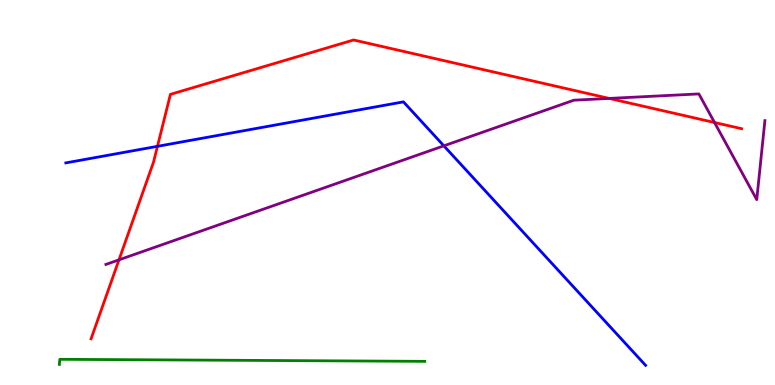[{'lines': ['blue', 'red'], 'intersections': [{'x': 2.03, 'y': 6.2}]}, {'lines': ['green', 'red'], 'intersections': []}, {'lines': ['purple', 'red'], 'intersections': [{'x': 1.54, 'y': 3.25}, {'x': 7.86, 'y': 7.44}, {'x': 9.22, 'y': 6.82}]}, {'lines': ['blue', 'green'], 'intersections': []}, {'lines': ['blue', 'purple'], 'intersections': [{'x': 5.73, 'y': 6.21}]}, {'lines': ['green', 'purple'], 'intersections': []}]